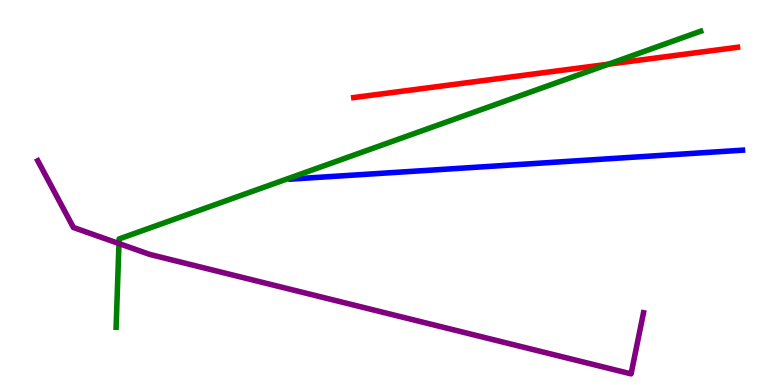[{'lines': ['blue', 'red'], 'intersections': []}, {'lines': ['green', 'red'], 'intersections': [{'x': 7.85, 'y': 8.33}]}, {'lines': ['purple', 'red'], 'intersections': []}, {'lines': ['blue', 'green'], 'intersections': []}, {'lines': ['blue', 'purple'], 'intersections': []}, {'lines': ['green', 'purple'], 'intersections': [{'x': 1.53, 'y': 3.67}]}]